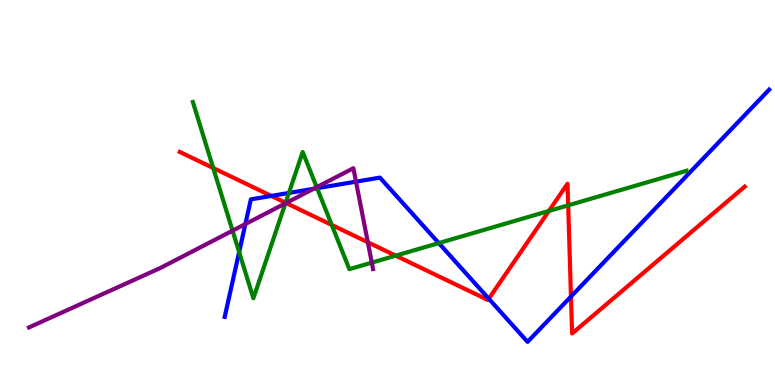[{'lines': ['blue', 'red'], 'intersections': [{'x': 3.5, 'y': 4.91}, {'x': 6.31, 'y': 2.24}, {'x': 7.37, 'y': 2.3}]}, {'lines': ['green', 'red'], 'intersections': [{'x': 2.75, 'y': 5.64}, {'x': 3.68, 'y': 4.73}, {'x': 4.28, 'y': 4.16}, {'x': 5.11, 'y': 3.36}, {'x': 7.08, 'y': 4.52}, {'x': 7.33, 'y': 4.67}]}, {'lines': ['purple', 'red'], 'intersections': [{'x': 3.69, 'y': 4.73}, {'x': 4.75, 'y': 3.71}]}, {'lines': ['blue', 'green'], 'intersections': [{'x': 3.09, 'y': 3.45}, {'x': 3.73, 'y': 4.99}, {'x': 4.09, 'y': 5.11}, {'x': 5.66, 'y': 3.69}]}, {'lines': ['blue', 'purple'], 'intersections': [{'x': 3.17, 'y': 4.18}, {'x': 4.05, 'y': 5.1}, {'x': 4.59, 'y': 5.28}]}, {'lines': ['green', 'purple'], 'intersections': [{'x': 3.0, 'y': 4.01}, {'x': 3.68, 'y': 4.72}, {'x': 4.09, 'y': 5.14}, {'x': 4.8, 'y': 3.18}]}]